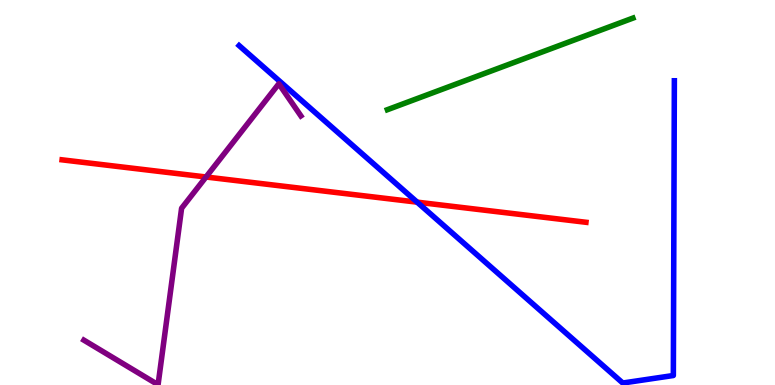[{'lines': ['blue', 'red'], 'intersections': [{'x': 5.38, 'y': 4.75}]}, {'lines': ['green', 'red'], 'intersections': []}, {'lines': ['purple', 'red'], 'intersections': [{'x': 2.66, 'y': 5.4}]}, {'lines': ['blue', 'green'], 'intersections': []}, {'lines': ['blue', 'purple'], 'intersections': []}, {'lines': ['green', 'purple'], 'intersections': []}]